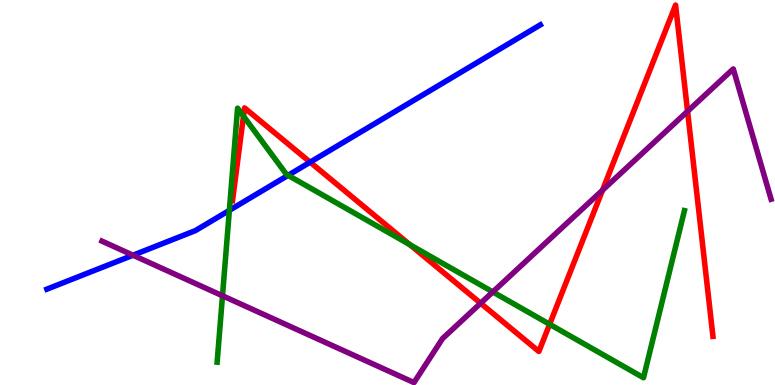[{'lines': ['blue', 'red'], 'intersections': [{'x': 4.0, 'y': 5.79}]}, {'lines': ['green', 'red'], 'intersections': [{'x': 3.14, 'y': 6.98}, {'x': 5.29, 'y': 3.64}, {'x': 7.09, 'y': 1.58}]}, {'lines': ['purple', 'red'], 'intersections': [{'x': 6.2, 'y': 2.12}, {'x': 7.77, 'y': 5.06}, {'x': 8.87, 'y': 7.11}]}, {'lines': ['blue', 'green'], 'intersections': [{'x': 2.96, 'y': 4.54}, {'x': 3.72, 'y': 5.45}]}, {'lines': ['blue', 'purple'], 'intersections': [{'x': 1.72, 'y': 3.37}]}, {'lines': ['green', 'purple'], 'intersections': [{'x': 2.87, 'y': 2.32}, {'x': 6.36, 'y': 2.42}]}]